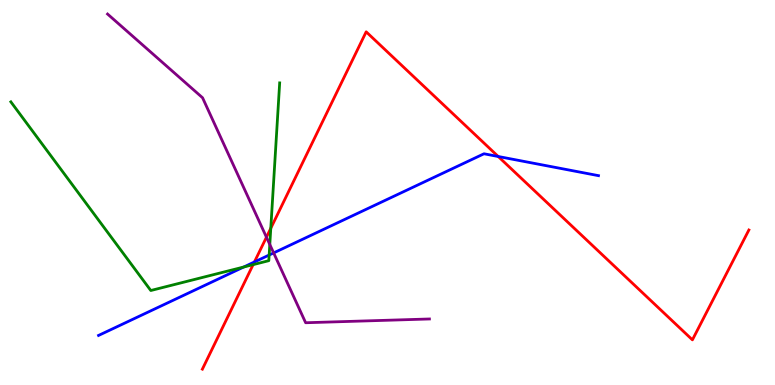[{'lines': ['blue', 'red'], 'intersections': [{'x': 3.28, 'y': 3.2}, {'x': 6.43, 'y': 5.94}]}, {'lines': ['green', 'red'], 'intersections': [{'x': 3.27, 'y': 3.13}, {'x': 3.49, 'y': 4.07}]}, {'lines': ['purple', 'red'], 'intersections': [{'x': 3.44, 'y': 3.84}]}, {'lines': ['blue', 'green'], 'intersections': [{'x': 3.14, 'y': 3.06}, {'x': 3.47, 'y': 3.38}]}, {'lines': ['blue', 'purple'], 'intersections': [{'x': 3.53, 'y': 3.43}]}, {'lines': ['green', 'purple'], 'intersections': [{'x': 3.48, 'y': 3.65}]}]